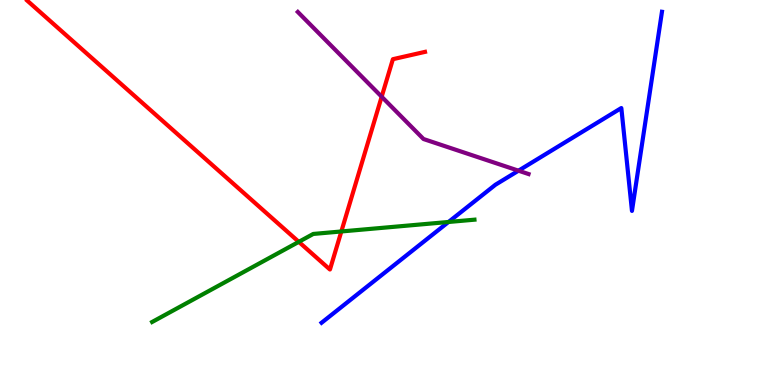[{'lines': ['blue', 'red'], 'intersections': []}, {'lines': ['green', 'red'], 'intersections': [{'x': 3.86, 'y': 3.72}, {'x': 4.4, 'y': 3.99}]}, {'lines': ['purple', 'red'], 'intersections': [{'x': 4.92, 'y': 7.49}]}, {'lines': ['blue', 'green'], 'intersections': [{'x': 5.79, 'y': 4.23}]}, {'lines': ['blue', 'purple'], 'intersections': [{'x': 6.69, 'y': 5.57}]}, {'lines': ['green', 'purple'], 'intersections': []}]